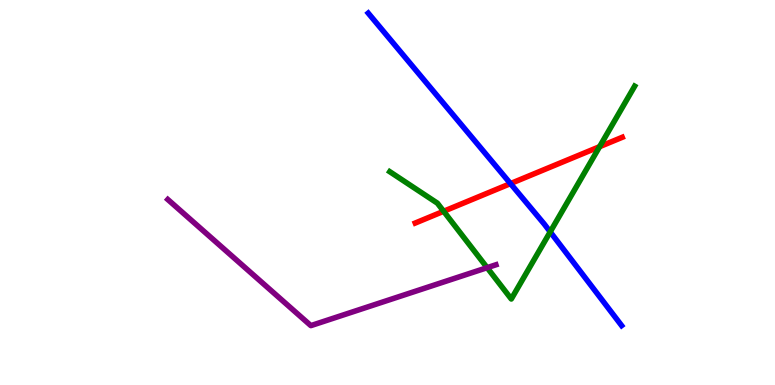[{'lines': ['blue', 'red'], 'intersections': [{'x': 6.59, 'y': 5.23}]}, {'lines': ['green', 'red'], 'intersections': [{'x': 5.72, 'y': 4.51}, {'x': 7.74, 'y': 6.19}]}, {'lines': ['purple', 'red'], 'intersections': []}, {'lines': ['blue', 'green'], 'intersections': [{'x': 7.1, 'y': 3.98}]}, {'lines': ['blue', 'purple'], 'intersections': []}, {'lines': ['green', 'purple'], 'intersections': [{'x': 6.29, 'y': 3.05}]}]